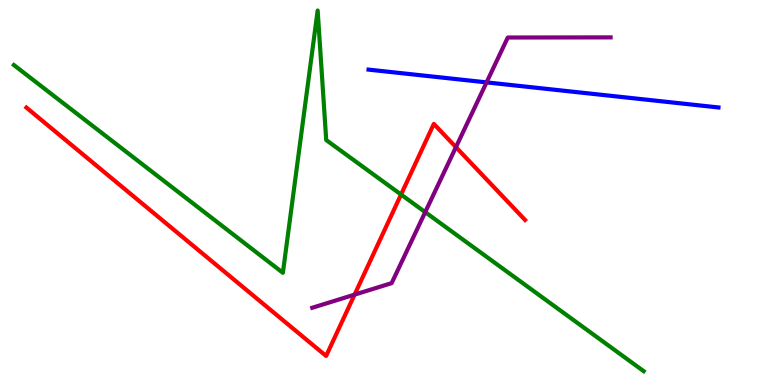[{'lines': ['blue', 'red'], 'intersections': []}, {'lines': ['green', 'red'], 'intersections': [{'x': 5.17, 'y': 4.95}]}, {'lines': ['purple', 'red'], 'intersections': [{'x': 4.58, 'y': 2.35}, {'x': 5.88, 'y': 6.18}]}, {'lines': ['blue', 'green'], 'intersections': []}, {'lines': ['blue', 'purple'], 'intersections': [{'x': 6.28, 'y': 7.86}]}, {'lines': ['green', 'purple'], 'intersections': [{'x': 5.49, 'y': 4.49}]}]